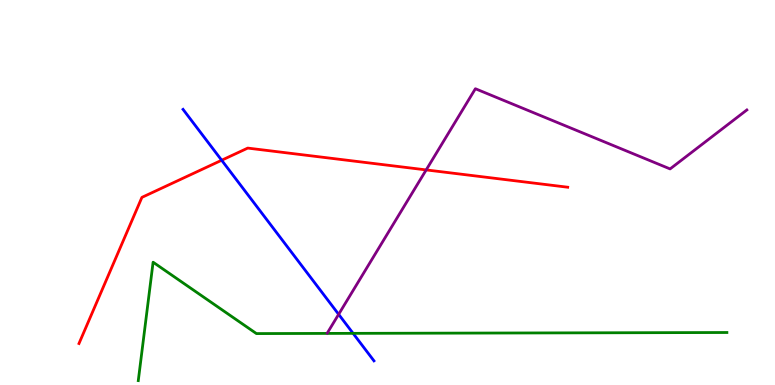[{'lines': ['blue', 'red'], 'intersections': [{'x': 2.86, 'y': 5.84}]}, {'lines': ['green', 'red'], 'intersections': []}, {'lines': ['purple', 'red'], 'intersections': [{'x': 5.5, 'y': 5.59}]}, {'lines': ['blue', 'green'], 'intersections': [{'x': 4.56, 'y': 1.34}]}, {'lines': ['blue', 'purple'], 'intersections': [{'x': 4.37, 'y': 1.84}]}, {'lines': ['green', 'purple'], 'intersections': []}]